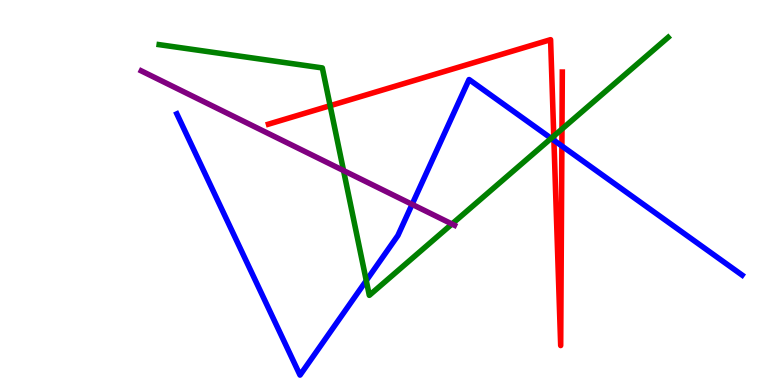[{'lines': ['blue', 'red'], 'intersections': [{'x': 7.15, 'y': 6.36}, {'x': 7.25, 'y': 6.21}]}, {'lines': ['green', 'red'], 'intersections': [{'x': 4.26, 'y': 7.25}, {'x': 7.15, 'y': 6.46}, {'x': 7.25, 'y': 6.65}]}, {'lines': ['purple', 'red'], 'intersections': []}, {'lines': ['blue', 'green'], 'intersections': [{'x': 4.73, 'y': 2.71}, {'x': 7.11, 'y': 6.41}]}, {'lines': ['blue', 'purple'], 'intersections': [{'x': 5.32, 'y': 4.69}]}, {'lines': ['green', 'purple'], 'intersections': [{'x': 4.43, 'y': 5.57}, {'x': 5.83, 'y': 4.18}]}]